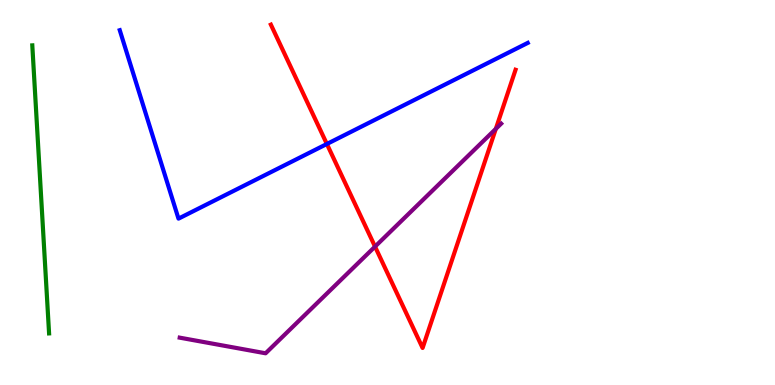[{'lines': ['blue', 'red'], 'intersections': [{'x': 4.22, 'y': 6.26}]}, {'lines': ['green', 'red'], 'intersections': []}, {'lines': ['purple', 'red'], 'intersections': [{'x': 4.84, 'y': 3.59}, {'x': 6.4, 'y': 6.65}]}, {'lines': ['blue', 'green'], 'intersections': []}, {'lines': ['blue', 'purple'], 'intersections': []}, {'lines': ['green', 'purple'], 'intersections': []}]